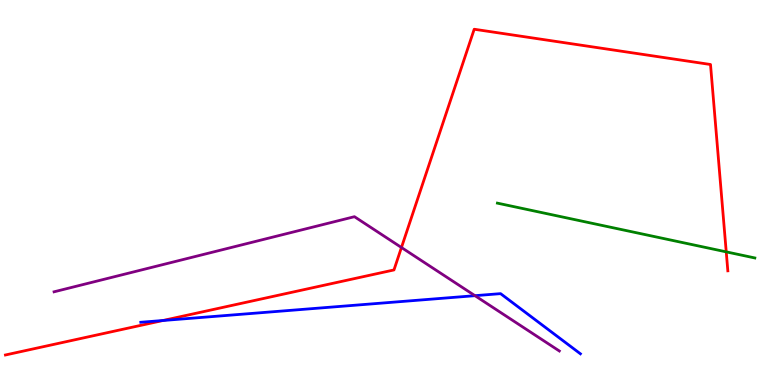[{'lines': ['blue', 'red'], 'intersections': [{'x': 2.1, 'y': 1.68}]}, {'lines': ['green', 'red'], 'intersections': [{'x': 9.37, 'y': 3.46}]}, {'lines': ['purple', 'red'], 'intersections': [{'x': 5.18, 'y': 3.57}]}, {'lines': ['blue', 'green'], 'intersections': []}, {'lines': ['blue', 'purple'], 'intersections': [{'x': 6.13, 'y': 2.32}]}, {'lines': ['green', 'purple'], 'intersections': []}]